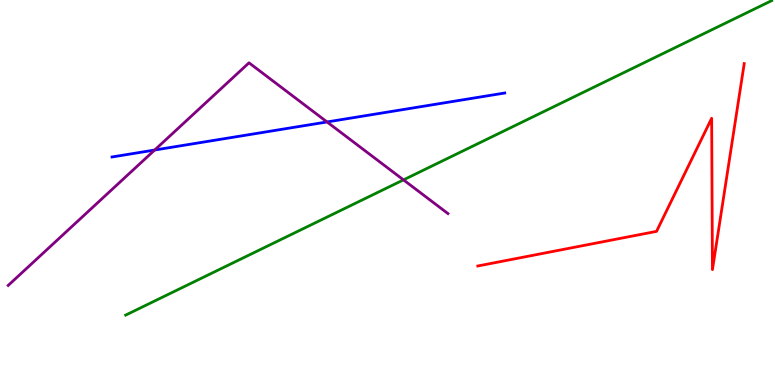[{'lines': ['blue', 'red'], 'intersections': []}, {'lines': ['green', 'red'], 'intersections': []}, {'lines': ['purple', 'red'], 'intersections': []}, {'lines': ['blue', 'green'], 'intersections': []}, {'lines': ['blue', 'purple'], 'intersections': [{'x': 2.0, 'y': 6.1}, {'x': 4.22, 'y': 6.83}]}, {'lines': ['green', 'purple'], 'intersections': [{'x': 5.21, 'y': 5.33}]}]